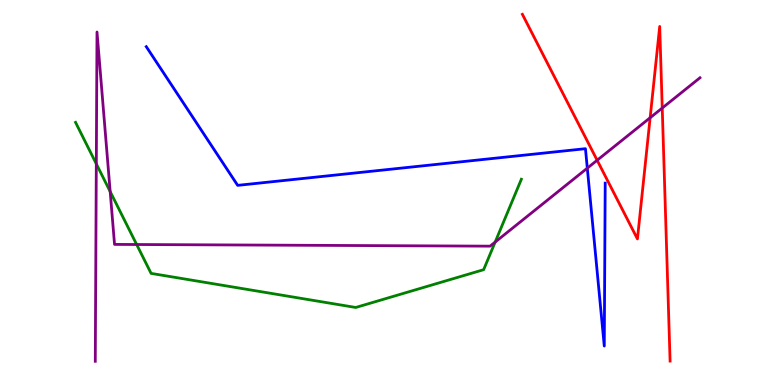[{'lines': ['blue', 'red'], 'intersections': []}, {'lines': ['green', 'red'], 'intersections': []}, {'lines': ['purple', 'red'], 'intersections': [{'x': 7.71, 'y': 5.84}, {'x': 8.39, 'y': 6.94}, {'x': 8.55, 'y': 7.19}]}, {'lines': ['blue', 'green'], 'intersections': []}, {'lines': ['blue', 'purple'], 'intersections': [{'x': 7.58, 'y': 5.63}]}, {'lines': ['green', 'purple'], 'intersections': [{'x': 1.24, 'y': 5.74}, {'x': 1.42, 'y': 5.02}, {'x': 1.76, 'y': 3.65}, {'x': 6.39, 'y': 3.71}]}]